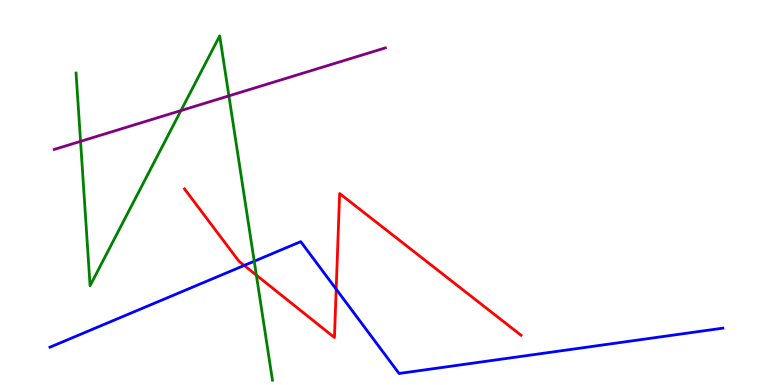[{'lines': ['blue', 'red'], 'intersections': [{'x': 3.15, 'y': 3.11}, {'x': 4.34, 'y': 2.49}]}, {'lines': ['green', 'red'], 'intersections': [{'x': 3.31, 'y': 2.85}]}, {'lines': ['purple', 'red'], 'intersections': []}, {'lines': ['blue', 'green'], 'intersections': [{'x': 3.28, 'y': 3.22}]}, {'lines': ['blue', 'purple'], 'intersections': []}, {'lines': ['green', 'purple'], 'intersections': [{'x': 1.04, 'y': 6.33}, {'x': 2.33, 'y': 7.13}, {'x': 2.95, 'y': 7.51}]}]